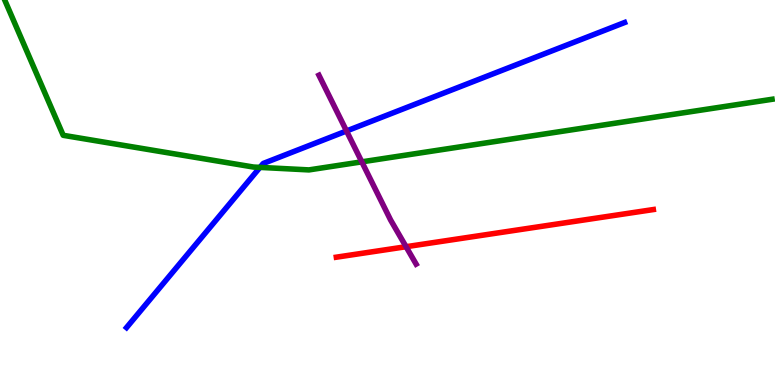[{'lines': ['blue', 'red'], 'intersections': []}, {'lines': ['green', 'red'], 'intersections': []}, {'lines': ['purple', 'red'], 'intersections': [{'x': 5.24, 'y': 3.59}]}, {'lines': ['blue', 'green'], 'intersections': [{'x': 3.35, 'y': 5.65}]}, {'lines': ['blue', 'purple'], 'intersections': [{'x': 4.47, 'y': 6.6}]}, {'lines': ['green', 'purple'], 'intersections': [{'x': 4.67, 'y': 5.8}]}]